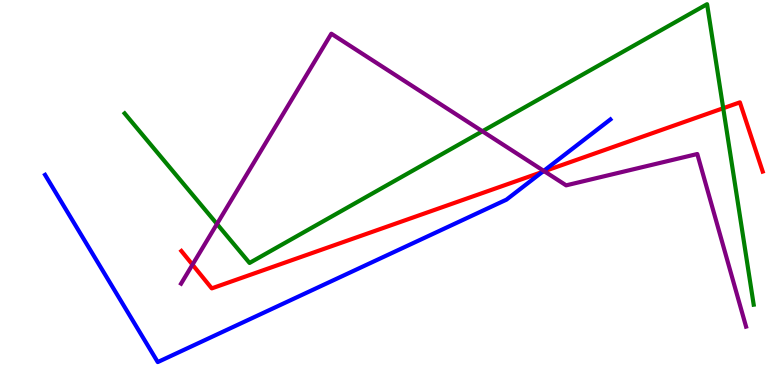[{'lines': ['blue', 'red'], 'intersections': [{'x': 7.0, 'y': 5.53}]}, {'lines': ['green', 'red'], 'intersections': [{'x': 9.33, 'y': 7.19}]}, {'lines': ['purple', 'red'], 'intersections': [{'x': 2.48, 'y': 3.13}, {'x': 7.02, 'y': 5.55}]}, {'lines': ['blue', 'green'], 'intersections': []}, {'lines': ['blue', 'purple'], 'intersections': [{'x': 7.02, 'y': 5.56}]}, {'lines': ['green', 'purple'], 'intersections': [{'x': 2.8, 'y': 4.18}, {'x': 6.22, 'y': 6.59}]}]